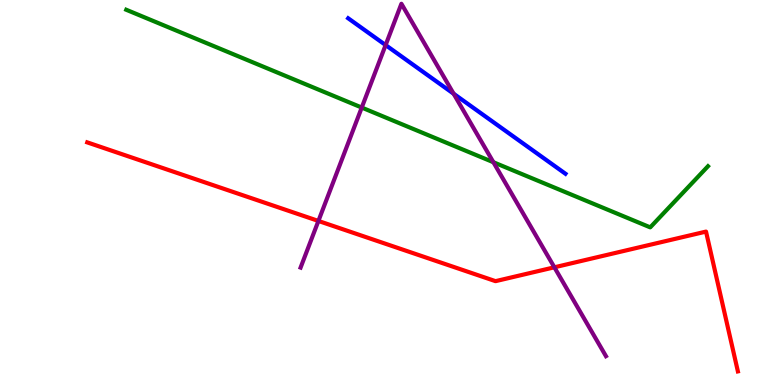[{'lines': ['blue', 'red'], 'intersections': []}, {'lines': ['green', 'red'], 'intersections': []}, {'lines': ['purple', 'red'], 'intersections': [{'x': 4.11, 'y': 4.26}, {'x': 7.15, 'y': 3.06}]}, {'lines': ['blue', 'green'], 'intersections': []}, {'lines': ['blue', 'purple'], 'intersections': [{'x': 4.98, 'y': 8.83}, {'x': 5.85, 'y': 7.57}]}, {'lines': ['green', 'purple'], 'intersections': [{'x': 4.67, 'y': 7.21}, {'x': 6.37, 'y': 5.79}]}]